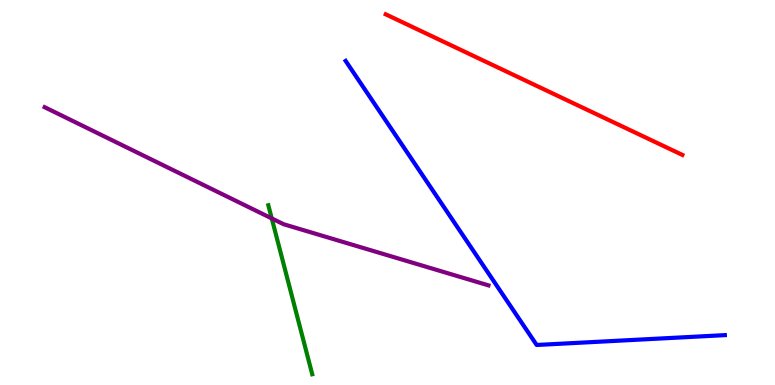[{'lines': ['blue', 'red'], 'intersections': []}, {'lines': ['green', 'red'], 'intersections': []}, {'lines': ['purple', 'red'], 'intersections': []}, {'lines': ['blue', 'green'], 'intersections': []}, {'lines': ['blue', 'purple'], 'intersections': []}, {'lines': ['green', 'purple'], 'intersections': [{'x': 3.51, 'y': 4.33}]}]